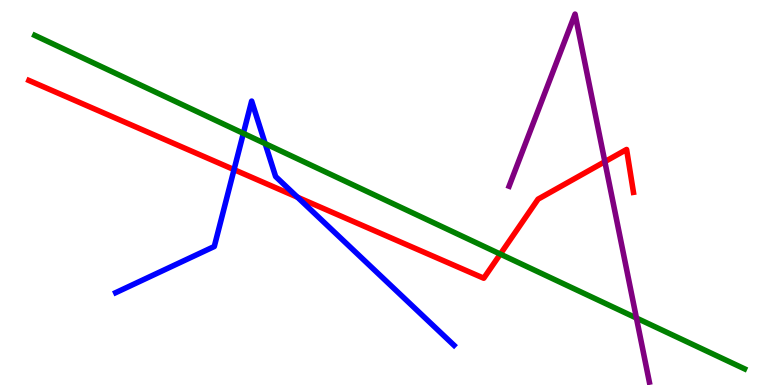[{'lines': ['blue', 'red'], 'intersections': [{'x': 3.02, 'y': 5.59}, {'x': 3.84, 'y': 4.88}]}, {'lines': ['green', 'red'], 'intersections': [{'x': 6.46, 'y': 3.4}]}, {'lines': ['purple', 'red'], 'intersections': [{'x': 7.8, 'y': 5.8}]}, {'lines': ['blue', 'green'], 'intersections': [{'x': 3.14, 'y': 6.54}, {'x': 3.42, 'y': 6.27}]}, {'lines': ['blue', 'purple'], 'intersections': []}, {'lines': ['green', 'purple'], 'intersections': [{'x': 8.21, 'y': 1.74}]}]